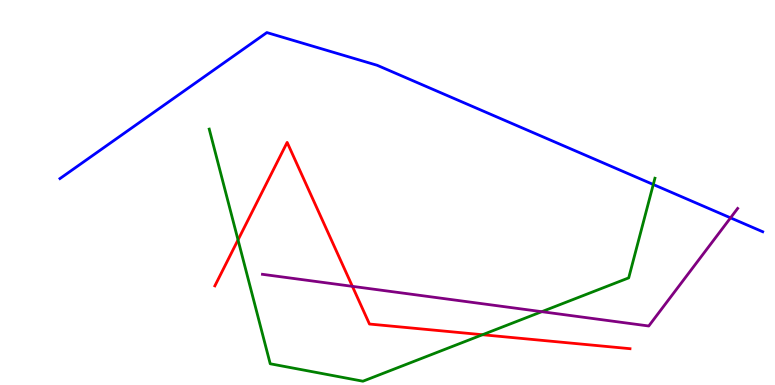[{'lines': ['blue', 'red'], 'intersections': []}, {'lines': ['green', 'red'], 'intersections': [{'x': 3.07, 'y': 3.77}, {'x': 6.23, 'y': 1.31}]}, {'lines': ['purple', 'red'], 'intersections': [{'x': 4.55, 'y': 2.56}]}, {'lines': ['blue', 'green'], 'intersections': [{'x': 8.43, 'y': 5.21}]}, {'lines': ['blue', 'purple'], 'intersections': [{'x': 9.43, 'y': 4.34}]}, {'lines': ['green', 'purple'], 'intersections': [{'x': 6.99, 'y': 1.9}]}]